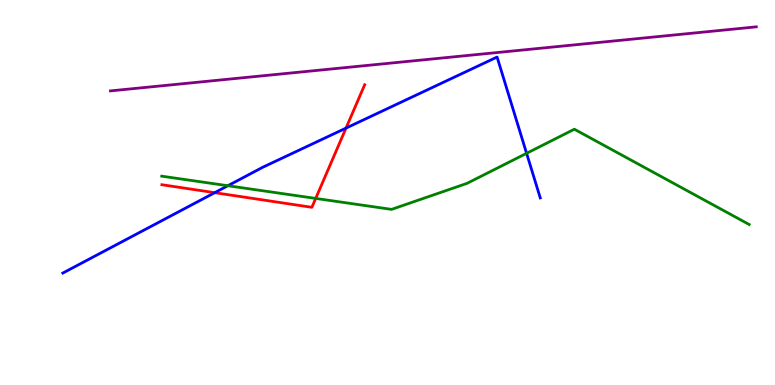[{'lines': ['blue', 'red'], 'intersections': [{'x': 2.77, 'y': 5.0}, {'x': 4.46, 'y': 6.67}]}, {'lines': ['green', 'red'], 'intersections': [{'x': 4.07, 'y': 4.85}]}, {'lines': ['purple', 'red'], 'intersections': []}, {'lines': ['blue', 'green'], 'intersections': [{'x': 2.94, 'y': 5.18}, {'x': 6.79, 'y': 6.02}]}, {'lines': ['blue', 'purple'], 'intersections': []}, {'lines': ['green', 'purple'], 'intersections': []}]